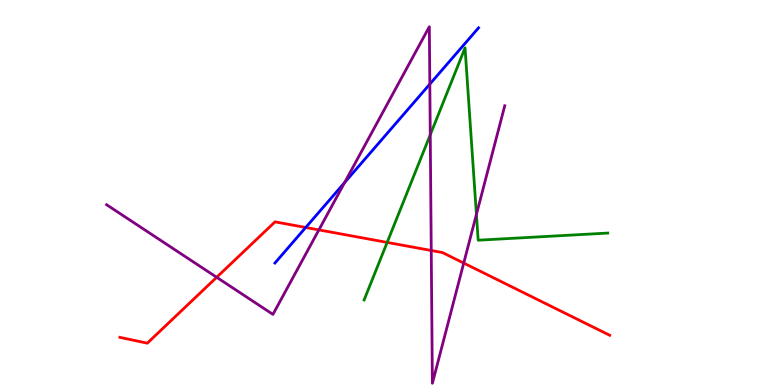[{'lines': ['blue', 'red'], 'intersections': [{'x': 3.94, 'y': 4.09}]}, {'lines': ['green', 'red'], 'intersections': [{'x': 5.0, 'y': 3.7}]}, {'lines': ['purple', 'red'], 'intersections': [{'x': 2.8, 'y': 2.8}, {'x': 4.11, 'y': 4.03}, {'x': 5.56, 'y': 3.49}, {'x': 5.98, 'y': 3.17}]}, {'lines': ['blue', 'green'], 'intersections': []}, {'lines': ['blue', 'purple'], 'intersections': [{'x': 4.45, 'y': 5.26}, {'x': 5.55, 'y': 7.82}]}, {'lines': ['green', 'purple'], 'intersections': [{'x': 5.55, 'y': 6.5}, {'x': 6.15, 'y': 4.43}]}]